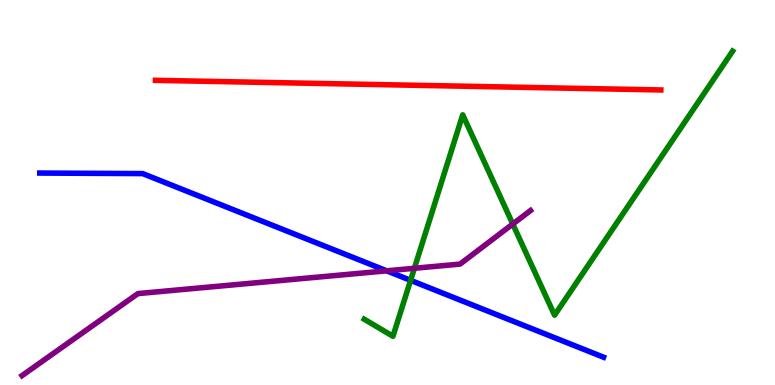[{'lines': ['blue', 'red'], 'intersections': []}, {'lines': ['green', 'red'], 'intersections': []}, {'lines': ['purple', 'red'], 'intersections': []}, {'lines': ['blue', 'green'], 'intersections': [{'x': 5.3, 'y': 2.72}]}, {'lines': ['blue', 'purple'], 'intersections': [{'x': 4.99, 'y': 2.97}]}, {'lines': ['green', 'purple'], 'intersections': [{'x': 5.35, 'y': 3.03}, {'x': 6.62, 'y': 4.18}]}]